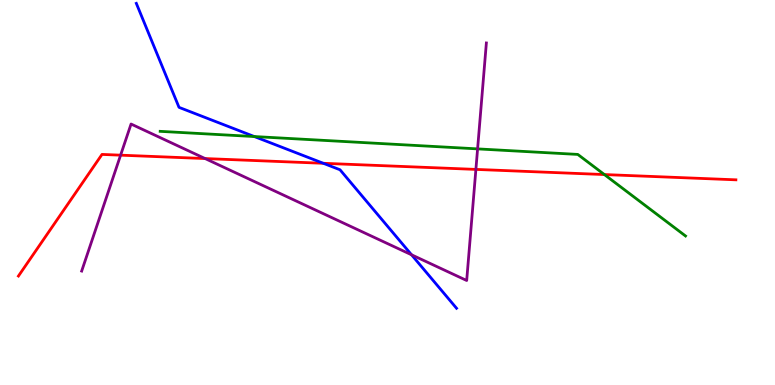[{'lines': ['blue', 'red'], 'intersections': [{'x': 4.17, 'y': 5.76}]}, {'lines': ['green', 'red'], 'intersections': [{'x': 7.8, 'y': 5.47}]}, {'lines': ['purple', 'red'], 'intersections': [{'x': 1.56, 'y': 5.97}, {'x': 2.65, 'y': 5.88}, {'x': 6.14, 'y': 5.6}]}, {'lines': ['blue', 'green'], 'intersections': [{'x': 3.28, 'y': 6.45}]}, {'lines': ['blue', 'purple'], 'intersections': [{'x': 5.31, 'y': 3.38}]}, {'lines': ['green', 'purple'], 'intersections': [{'x': 6.16, 'y': 6.13}]}]